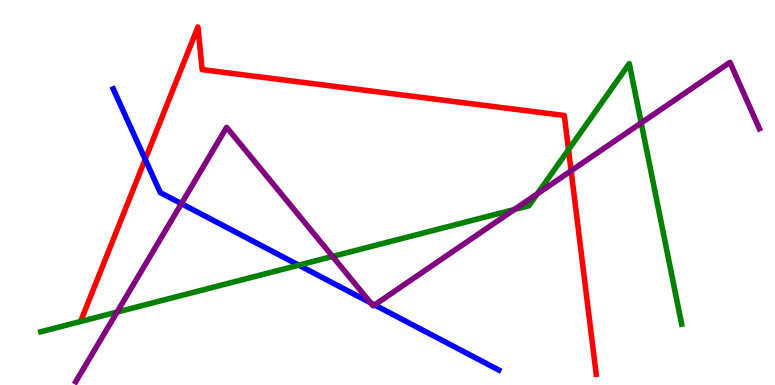[{'lines': ['blue', 'red'], 'intersections': [{'x': 1.87, 'y': 5.86}]}, {'lines': ['green', 'red'], 'intersections': [{'x': 7.34, 'y': 6.11}]}, {'lines': ['purple', 'red'], 'intersections': [{'x': 7.37, 'y': 5.56}]}, {'lines': ['blue', 'green'], 'intersections': [{'x': 3.85, 'y': 3.11}]}, {'lines': ['blue', 'purple'], 'intersections': [{'x': 2.34, 'y': 4.71}, {'x': 4.78, 'y': 2.13}, {'x': 4.83, 'y': 2.08}]}, {'lines': ['green', 'purple'], 'intersections': [{'x': 1.51, 'y': 1.89}, {'x': 4.29, 'y': 3.34}, {'x': 6.64, 'y': 4.56}, {'x': 6.93, 'y': 4.97}, {'x': 8.27, 'y': 6.81}]}]